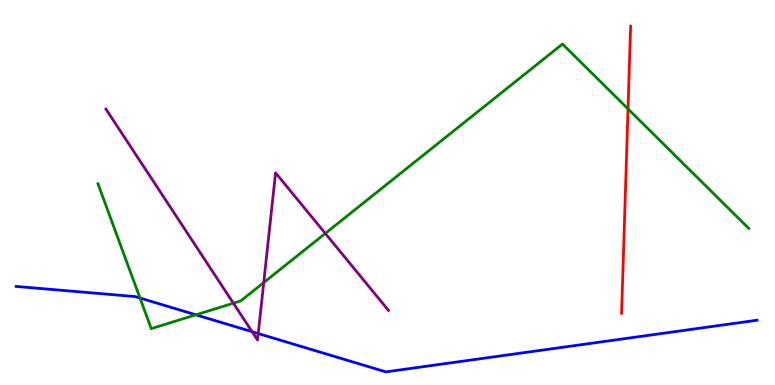[{'lines': ['blue', 'red'], 'intersections': []}, {'lines': ['green', 'red'], 'intersections': [{'x': 8.1, 'y': 7.17}]}, {'lines': ['purple', 'red'], 'intersections': []}, {'lines': ['blue', 'green'], 'intersections': [{'x': 1.81, 'y': 2.26}, {'x': 2.53, 'y': 1.82}]}, {'lines': ['blue', 'purple'], 'intersections': [{'x': 3.25, 'y': 1.38}, {'x': 3.33, 'y': 1.34}]}, {'lines': ['green', 'purple'], 'intersections': [{'x': 3.01, 'y': 2.12}, {'x': 3.4, 'y': 2.66}, {'x': 4.2, 'y': 3.94}]}]